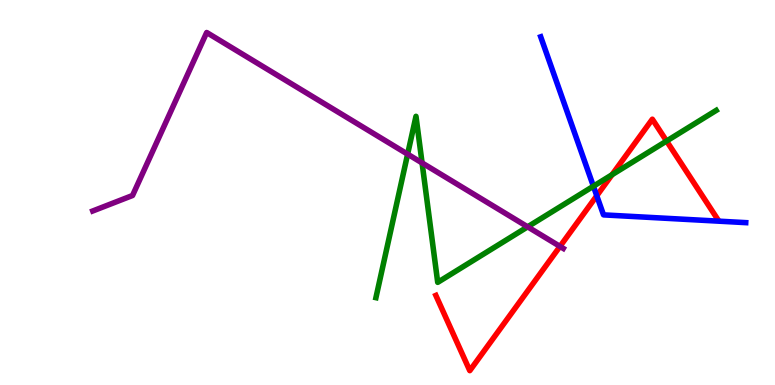[{'lines': ['blue', 'red'], 'intersections': [{'x': 7.7, 'y': 4.92}]}, {'lines': ['green', 'red'], 'intersections': [{'x': 7.9, 'y': 5.46}, {'x': 8.6, 'y': 6.34}]}, {'lines': ['purple', 'red'], 'intersections': [{'x': 7.23, 'y': 3.6}]}, {'lines': ['blue', 'green'], 'intersections': [{'x': 7.66, 'y': 5.16}]}, {'lines': ['blue', 'purple'], 'intersections': []}, {'lines': ['green', 'purple'], 'intersections': [{'x': 5.26, 'y': 6.0}, {'x': 5.45, 'y': 5.77}, {'x': 6.81, 'y': 4.11}]}]